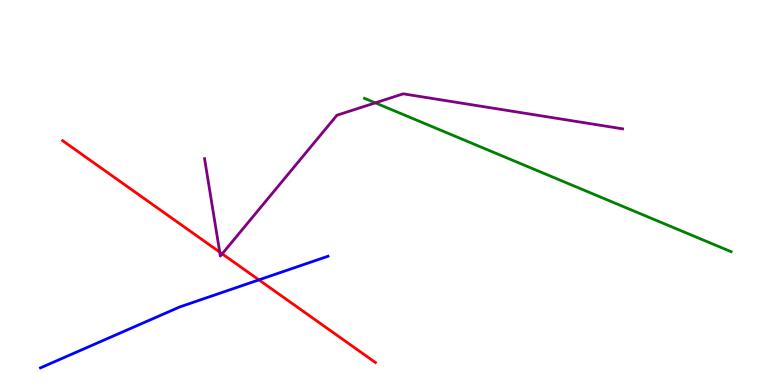[{'lines': ['blue', 'red'], 'intersections': [{'x': 3.34, 'y': 2.73}]}, {'lines': ['green', 'red'], 'intersections': []}, {'lines': ['purple', 'red'], 'intersections': [{'x': 2.84, 'y': 3.45}, {'x': 2.87, 'y': 3.41}]}, {'lines': ['blue', 'green'], 'intersections': []}, {'lines': ['blue', 'purple'], 'intersections': []}, {'lines': ['green', 'purple'], 'intersections': [{'x': 4.84, 'y': 7.33}]}]